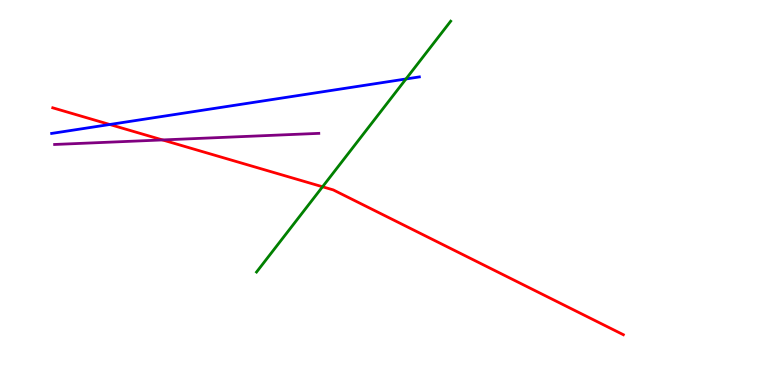[{'lines': ['blue', 'red'], 'intersections': [{'x': 1.42, 'y': 6.77}]}, {'lines': ['green', 'red'], 'intersections': [{'x': 4.16, 'y': 5.15}]}, {'lines': ['purple', 'red'], 'intersections': [{'x': 2.1, 'y': 6.37}]}, {'lines': ['blue', 'green'], 'intersections': [{'x': 5.24, 'y': 7.95}]}, {'lines': ['blue', 'purple'], 'intersections': []}, {'lines': ['green', 'purple'], 'intersections': []}]